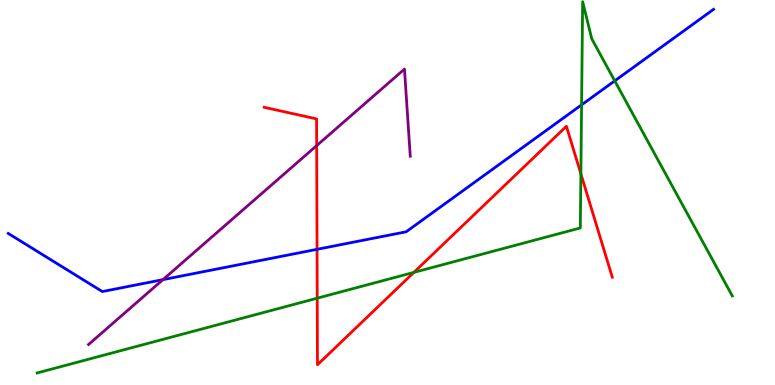[{'lines': ['blue', 'red'], 'intersections': [{'x': 4.09, 'y': 3.52}]}, {'lines': ['green', 'red'], 'intersections': [{'x': 4.09, 'y': 2.25}, {'x': 5.34, 'y': 2.93}, {'x': 7.5, 'y': 5.48}]}, {'lines': ['purple', 'red'], 'intersections': [{'x': 4.09, 'y': 6.22}]}, {'lines': ['blue', 'green'], 'intersections': [{'x': 7.5, 'y': 7.28}, {'x': 7.93, 'y': 7.9}]}, {'lines': ['blue', 'purple'], 'intersections': [{'x': 2.1, 'y': 2.74}]}, {'lines': ['green', 'purple'], 'intersections': []}]